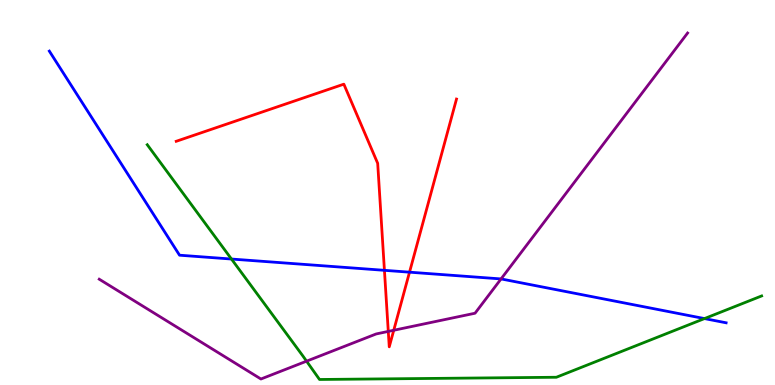[{'lines': ['blue', 'red'], 'intersections': [{'x': 4.96, 'y': 2.98}, {'x': 5.28, 'y': 2.93}]}, {'lines': ['green', 'red'], 'intersections': []}, {'lines': ['purple', 'red'], 'intersections': [{'x': 5.01, 'y': 1.39}, {'x': 5.08, 'y': 1.42}]}, {'lines': ['blue', 'green'], 'intersections': [{'x': 2.99, 'y': 3.27}, {'x': 9.09, 'y': 1.73}]}, {'lines': ['blue', 'purple'], 'intersections': [{'x': 6.47, 'y': 2.76}]}, {'lines': ['green', 'purple'], 'intersections': [{'x': 3.96, 'y': 0.619}]}]